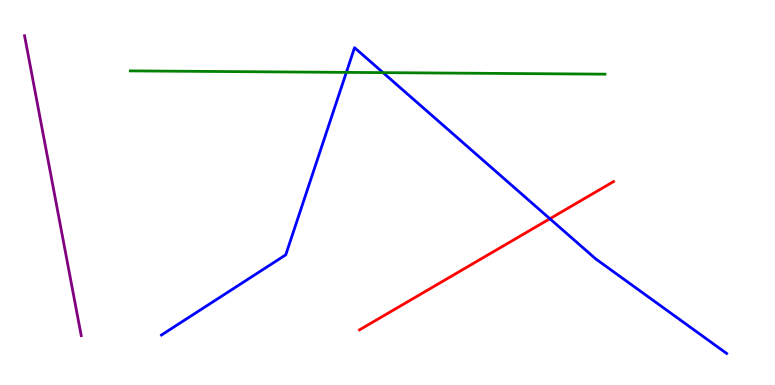[{'lines': ['blue', 'red'], 'intersections': [{'x': 7.1, 'y': 4.32}]}, {'lines': ['green', 'red'], 'intersections': []}, {'lines': ['purple', 'red'], 'intersections': []}, {'lines': ['blue', 'green'], 'intersections': [{'x': 4.47, 'y': 8.12}, {'x': 4.94, 'y': 8.11}]}, {'lines': ['blue', 'purple'], 'intersections': []}, {'lines': ['green', 'purple'], 'intersections': []}]